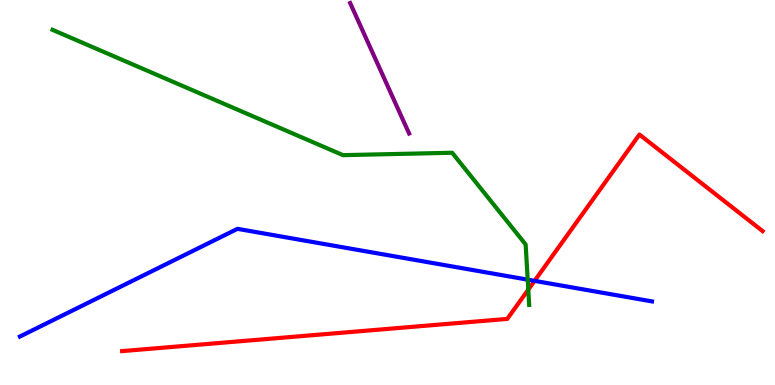[{'lines': ['blue', 'red'], 'intersections': [{'x': 6.9, 'y': 2.71}]}, {'lines': ['green', 'red'], 'intersections': [{'x': 6.82, 'y': 2.48}]}, {'lines': ['purple', 'red'], 'intersections': []}, {'lines': ['blue', 'green'], 'intersections': [{'x': 6.81, 'y': 2.74}]}, {'lines': ['blue', 'purple'], 'intersections': []}, {'lines': ['green', 'purple'], 'intersections': []}]